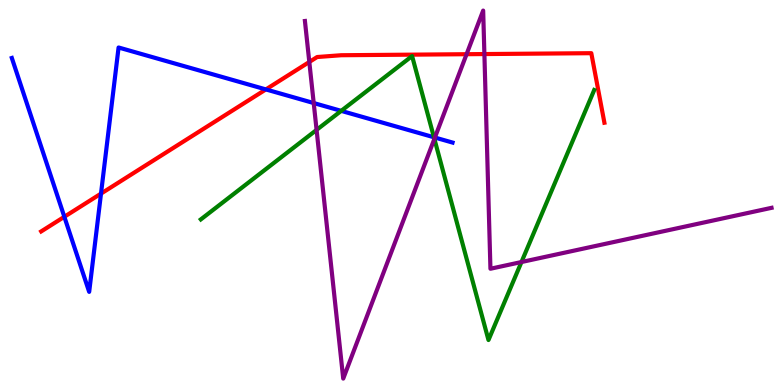[{'lines': ['blue', 'red'], 'intersections': [{'x': 0.83, 'y': 4.37}, {'x': 1.3, 'y': 4.97}, {'x': 3.43, 'y': 7.68}]}, {'lines': ['green', 'red'], 'intersections': []}, {'lines': ['purple', 'red'], 'intersections': [{'x': 3.99, 'y': 8.39}, {'x': 6.02, 'y': 8.59}, {'x': 6.25, 'y': 8.6}]}, {'lines': ['blue', 'green'], 'intersections': [{'x': 4.4, 'y': 7.12}, {'x': 5.6, 'y': 6.43}]}, {'lines': ['blue', 'purple'], 'intersections': [{'x': 4.05, 'y': 7.32}, {'x': 5.61, 'y': 6.43}]}, {'lines': ['green', 'purple'], 'intersections': [{'x': 4.08, 'y': 6.63}, {'x': 5.6, 'y': 6.39}, {'x': 6.73, 'y': 3.19}]}]